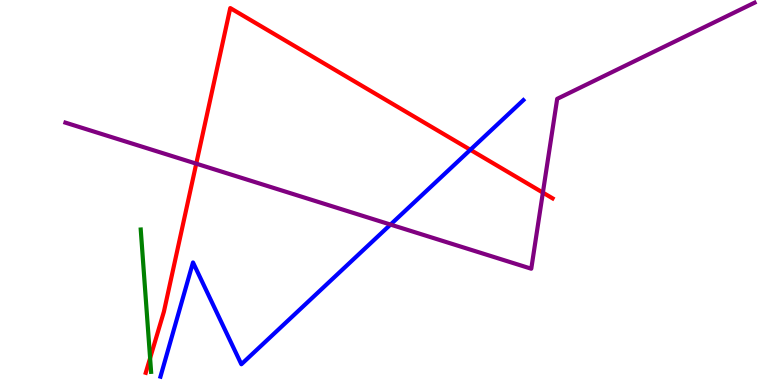[{'lines': ['blue', 'red'], 'intersections': [{'x': 6.07, 'y': 6.11}]}, {'lines': ['green', 'red'], 'intersections': [{'x': 1.94, 'y': 0.698}]}, {'lines': ['purple', 'red'], 'intersections': [{'x': 2.53, 'y': 5.75}, {'x': 7.0, 'y': 5.0}]}, {'lines': ['blue', 'green'], 'intersections': []}, {'lines': ['blue', 'purple'], 'intersections': [{'x': 5.04, 'y': 4.17}]}, {'lines': ['green', 'purple'], 'intersections': []}]